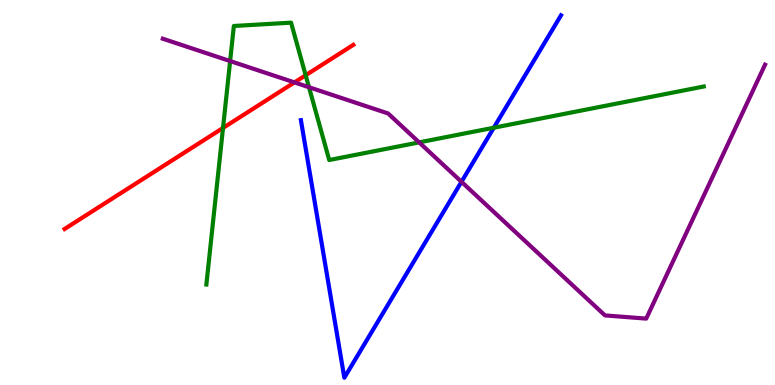[{'lines': ['blue', 'red'], 'intersections': []}, {'lines': ['green', 'red'], 'intersections': [{'x': 2.88, 'y': 6.68}, {'x': 3.94, 'y': 8.05}]}, {'lines': ['purple', 'red'], 'intersections': [{'x': 3.8, 'y': 7.86}]}, {'lines': ['blue', 'green'], 'intersections': [{'x': 6.37, 'y': 6.68}]}, {'lines': ['blue', 'purple'], 'intersections': [{'x': 5.95, 'y': 5.28}]}, {'lines': ['green', 'purple'], 'intersections': [{'x': 2.97, 'y': 8.41}, {'x': 3.99, 'y': 7.73}, {'x': 5.41, 'y': 6.3}]}]